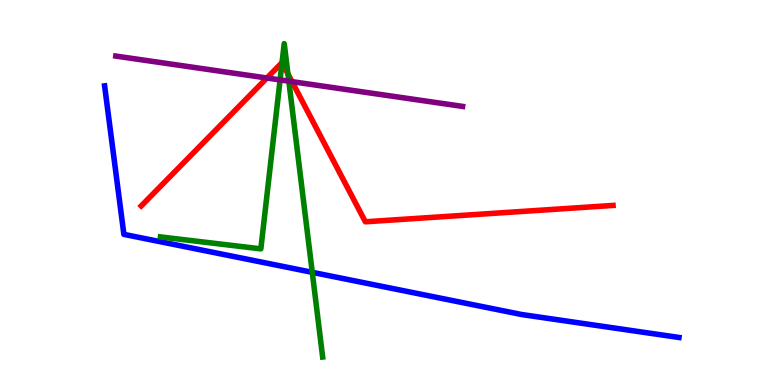[{'lines': ['blue', 'red'], 'intersections': []}, {'lines': ['green', 'red'], 'intersections': [{'x': 3.64, 'y': 8.37}, {'x': 3.72, 'y': 8.08}]}, {'lines': ['purple', 'red'], 'intersections': [{'x': 3.44, 'y': 7.97}, {'x': 3.77, 'y': 7.88}]}, {'lines': ['blue', 'green'], 'intersections': [{'x': 4.03, 'y': 2.93}]}, {'lines': ['blue', 'purple'], 'intersections': []}, {'lines': ['green', 'purple'], 'intersections': [{'x': 3.61, 'y': 7.92}, {'x': 3.73, 'y': 7.89}]}]